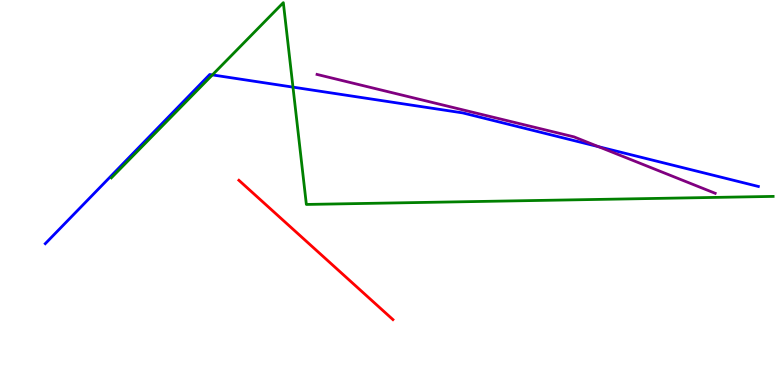[{'lines': ['blue', 'red'], 'intersections': []}, {'lines': ['green', 'red'], 'intersections': []}, {'lines': ['purple', 'red'], 'intersections': []}, {'lines': ['blue', 'green'], 'intersections': [{'x': 2.74, 'y': 8.05}, {'x': 3.78, 'y': 7.74}]}, {'lines': ['blue', 'purple'], 'intersections': [{'x': 7.72, 'y': 6.19}]}, {'lines': ['green', 'purple'], 'intersections': []}]